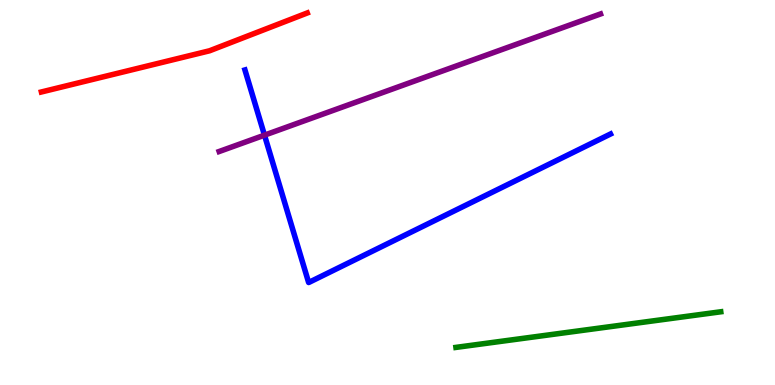[{'lines': ['blue', 'red'], 'intersections': []}, {'lines': ['green', 'red'], 'intersections': []}, {'lines': ['purple', 'red'], 'intersections': []}, {'lines': ['blue', 'green'], 'intersections': []}, {'lines': ['blue', 'purple'], 'intersections': [{'x': 3.41, 'y': 6.49}]}, {'lines': ['green', 'purple'], 'intersections': []}]